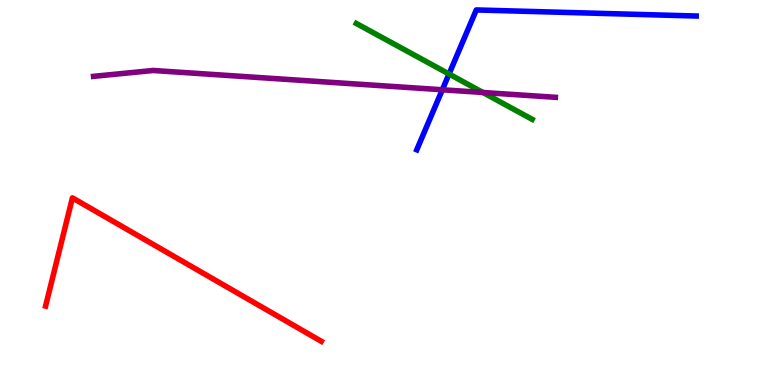[{'lines': ['blue', 'red'], 'intersections': []}, {'lines': ['green', 'red'], 'intersections': []}, {'lines': ['purple', 'red'], 'intersections': []}, {'lines': ['blue', 'green'], 'intersections': [{'x': 5.79, 'y': 8.08}]}, {'lines': ['blue', 'purple'], 'intersections': [{'x': 5.71, 'y': 7.67}]}, {'lines': ['green', 'purple'], 'intersections': [{'x': 6.23, 'y': 7.6}]}]